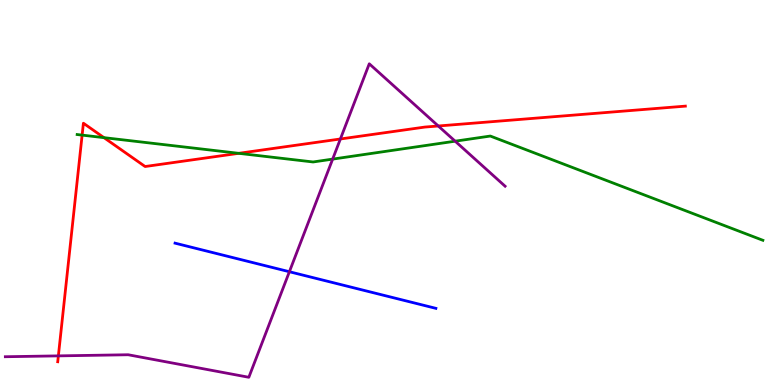[{'lines': ['blue', 'red'], 'intersections': []}, {'lines': ['green', 'red'], 'intersections': [{'x': 1.06, 'y': 6.49}, {'x': 1.34, 'y': 6.42}, {'x': 3.08, 'y': 6.02}]}, {'lines': ['purple', 'red'], 'intersections': [{'x': 0.753, 'y': 0.757}, {'x': 4.39, 'y': 6.39}, {'x': 5.66, 'y': 6.73}]}, {'lines': ['blue', 'green'], 'intersections': []}, {'lines': ['blue', 'purple'], 'intersections': [{'x': 3.73, 'y': 2.94}]}, {'lines': ['green', 'purple'], 'intersections': [{'x': 4.29, 'y': 5.87}, {'x': 5.87, 'y': 6.33}]}]